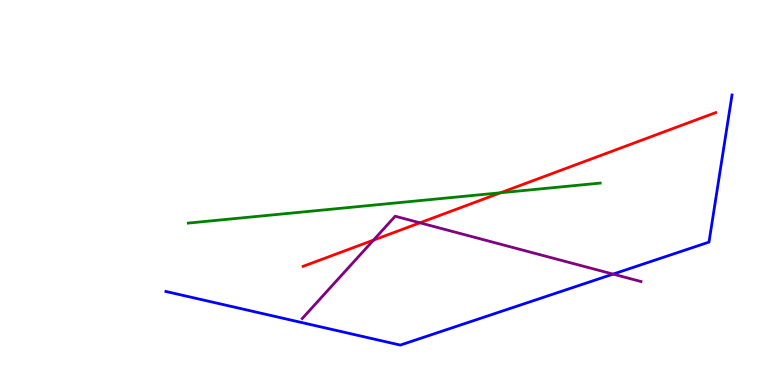[{'lines': ['blue', 'red'], 'intersections': []}, {'lines': ['green', 'red'], 'intersections': [{'x': 6.46, 'y': 4.99}]}, {'lines': ['purple', 'red'], 'intersections': [{'x': 4.82, 'y': 3.76}, {'x': 5.42, 'y': 4.21}]}, {'lines': ['blue', 'green'], 'intersections': []}, {'lines': ['blue', 'purple'], 'intersections': [{'x': 7.91, 'y': 2.88}]}, {'lines': ['green', 'purple'], 'intersections': []}]